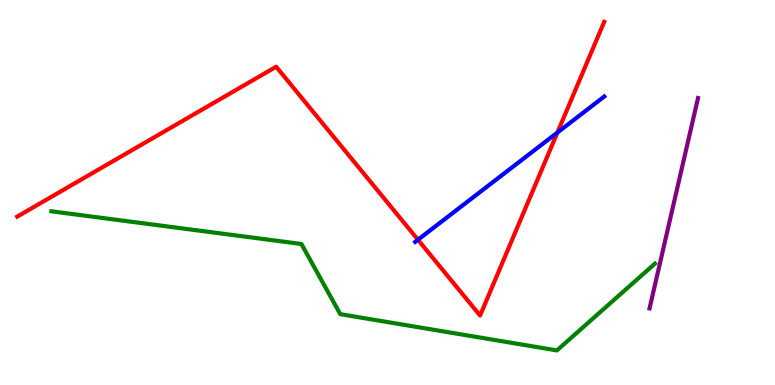[{'lines': ['blue', 'red'], 'intersections': [{'x': 5.39, 'y': 3.77}, {'x': 7.19, 'y': 6.56}]}, {'lines': ['green', 'red'], 'intersections': []}, {'lines': ['purple', 'red'], 'intersections': []}, {'lines': ['blue', 'green'], 'intersections': []}, {'lines': ['blue', 'purple'], 'intersections': []}, {'lines': ['green', 'purple'], 'intersections': []}]